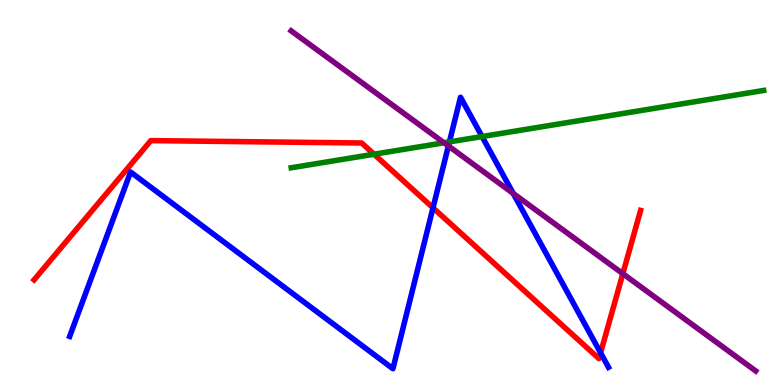[{'lines': ['blue', 'red'], 'intersections': [{'x': 5.59, 'y': 4.6}, {'x': 7.75, 'y': 0.835}]}, {'lines': ['green', 'red'], 'intersections': [{'x': 4.83, 'y': 5.99}]}, {'lines': ['purple', 'red'], 'intersections': [{'x': 8.04, 'y': 2.89}]}, {'lines': ['blue', 'green'], 'intersections': [{'x': 5.8, 'y': 6.31}, {'x': 6.22, 'y': 6.45}]}, {'lines': ['blue', 'purple'], 'intersections': [{'x': 5.79, 'y': 6.21}, {'x': 6.62, 'y': 4.98}]}, {'lines': ['green', 'purple'], 'intersections': [{'x': 5.73, 'y': 6.29}]}]